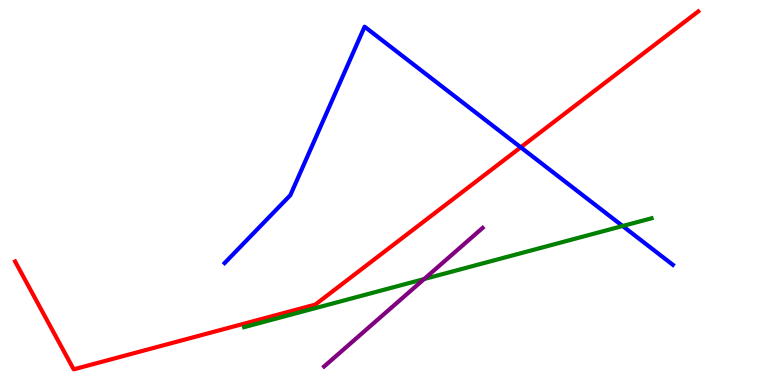[{'lines': ['blue', 'red'], 'intersections': [{'x': 6.72, 'y': 6.17}]}, {'lines': ['green', 'red'], 'intersections': []}, {'lines': ['purple', 'red'], 'intersections': []}, {'lines': ['blue', 'green'], 'intersections': [{'x': 8.03, 'y': 4.13}]}, {'lines': ['blue', 'purple'], 'intersections': []}, {'lines': ['green', 'purple'], 'intersections': [{'x': 5.47, 'y': 2.75}]}]